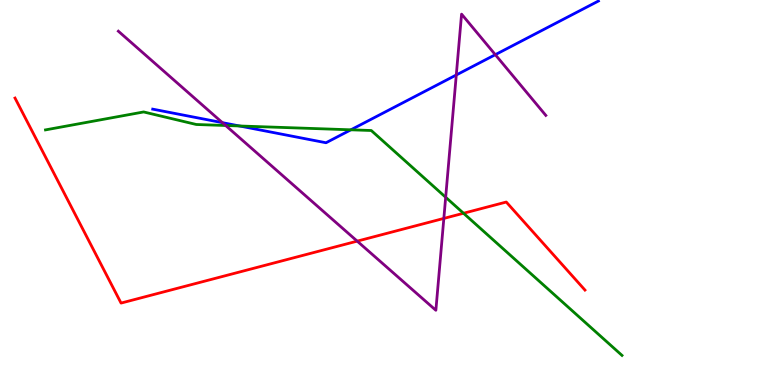[{'lines': ['blue', 'red'], 'intersections': []}, {'lines': ['green', 'red'], 'intersections': [{'x': 5.98, 'y': 4.46}]}, {'lines': ['purple', 'red'], 'intersections': [{'x': 4.61, 'y': 3.74}, {'x': 5.73, 'y': 4.33}]}, {'lines': ['blue', 'green'], 'intersections': [{'x': 3.09, 'y': 6.73}, {'x': 4.53, 'y': 6.63}]}, {'lines': ['blue', 'purple'], 'intersections': [{'x': 2.87, 'y': 6.81}, {'x': 5.89, 'y': 8.05}, {'x': 6.39, 'y': 8.58}]}, {'lines': ['green', 'purple'], 'intersections': [{'x': 2.91, 'y': 6.74}, {'x': 5.75, 'y': 4.88}]}]